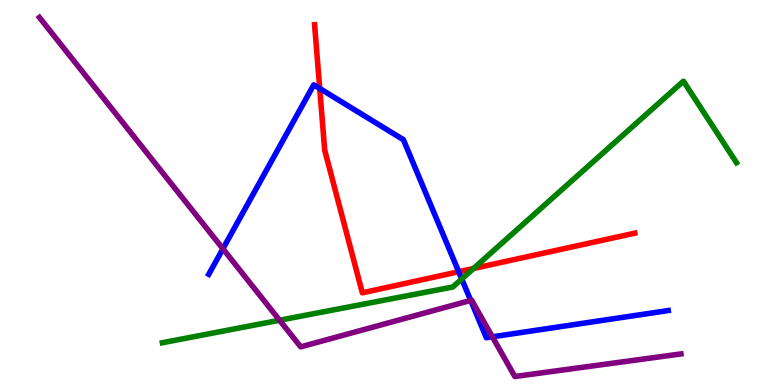[{'lines': ['blue', 'red'], 'intersections': [{'x': 4.13, 'y': 7.7}, {'x': 5.92, 'y': 2.94}]}, {'lines': ['green', 'red'], 'intersections': [{'x': 6.11, 'y': 3.03}]}, {'lines': ['purple', 'red'], 'intersections': []}, {'lines': ['blue', 'green'], 'intersections': [{'x': 5.96, 'y': 2.75}]}, {'lines': ['blue', 'purple'], 'intersections': [{'x': 2.88, 'y': 3.54}, {'x': 6.07, 'y': 2.2}, {'x': 6.35, 'y': 1.25}]}, {'lines': ['green', 'purple'], 'intersections': [{'x': 3.61, 'y': 1.68}]}]